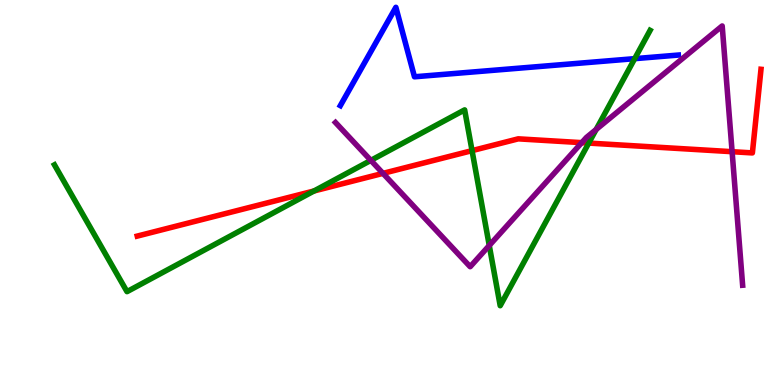[{'lines': ['blue', 'red'], 'intersections': []}, {'lines': ['green', 'red'], 'intersections': [{'x': 4.05, 'y': 5.04}, {'x': 6.09, 'y': 6.09}, {'x': 7.6, 'y': 6.28}]}, {'lines': ['purple', 'red'], 'intersections': [{'x': 4.94, 'y': 5.5}, {'x': 7.51, 'y': 6.29}, {'x': 9.45, 'y': 6.06}]}, {'lines': ['blue', 'green'], 'intersections': [{'x': 8.19, 'y': 8.48}]}, {'lines': ['blue', 'purple'], 'intersections': []}, {'lines': ['green', 'purple'], 'intersections': [{'x': 4.79, 'y': 5.83}, {'x': 6.31, 'y': 3.62}, {'x': 7.69, 'y': 6.64}]}]